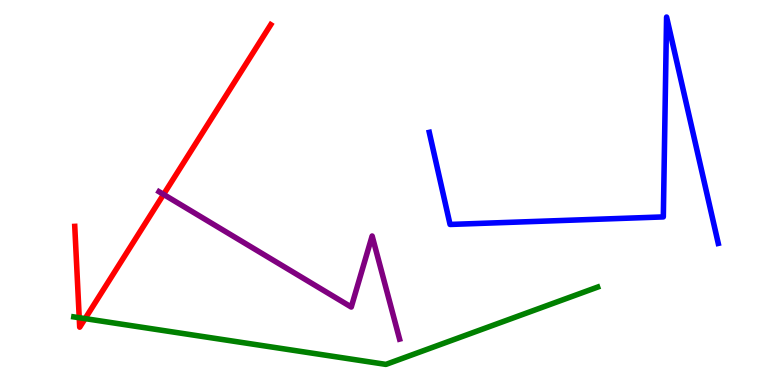[{'lines': ['blue', 'red'], 'intersections': []}, {'lines': ['green', 'red'], 'intersections': [{'x': 1.02, 'y': 1.75}, {'x': 1.1, 'y': 1.72}]}, {'lines': ['purple', 'red'], 'intersections': [{'x': 2.11, 'y': 4.95}]}, {'lines': ['blue', 'green'], 'intersections': []}, {'lines': ['blue', 'purple'], 'intersections': []}, {'lines': ['green', 'purple'], 'intersections': []}]